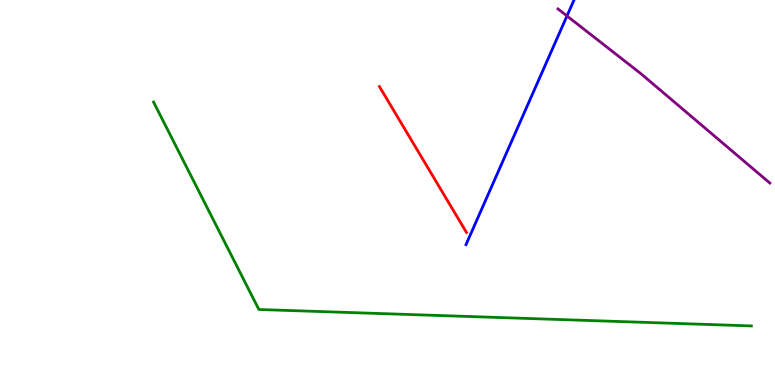[{'lines': ['blue', 'red'], 'intersections': []}, {'lines': ['green', 'red'], 'intersections': []}, {'lines': ['purple', 'red'], 'intersections': []}, {'lines': ['blue', 'green'], 'intersections': []}, {'lines': ['blue', 'purple'], 'intersections': [{'x': 7.32, 'y': 9.59}]}, {'lines': ['green', 'purple'], 'intersections': []}]